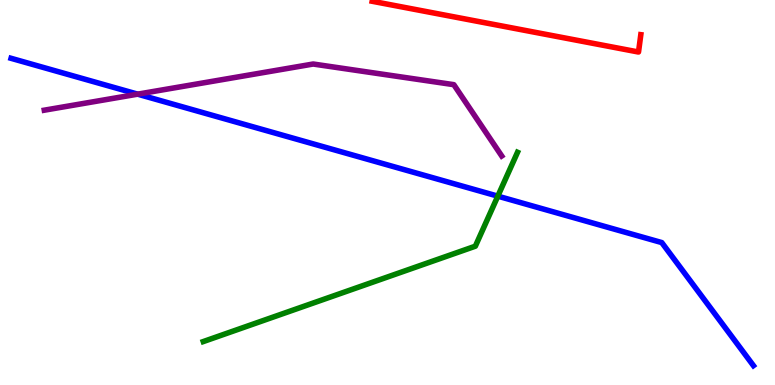[{'lines': ['blue', 'red'], 'intersections': []}, {'lines': ['green', 'red'], 'intersections': []}, {'lines': ['purple', 'red'], 'intersections': []}, {'lines': ['blue', 'green'], 'intersections': [{'x': 6.42, 'y': 4.91}]}, {'lines': ['blue', 'purple'], 'intersections': [{'x': 1.78, 'y': 7.55}]}, {'lines': ['green', 'purple'], 'intersections': []}]